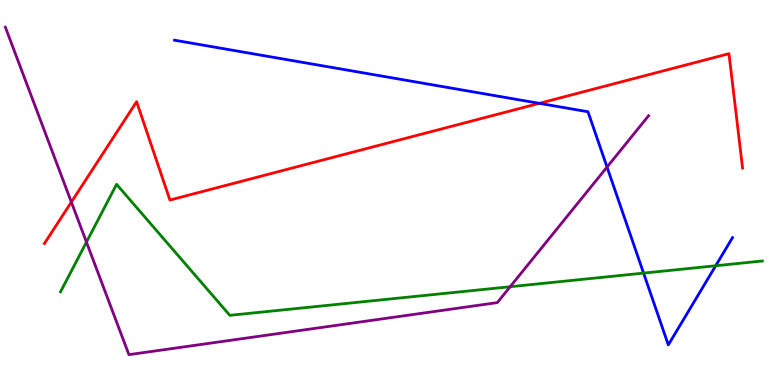[{'lines': ['blue', 'red'], 'intersections': [{'x': 6.96, 'y': 7.32}]}, {'lines': ['green', 'red'], 'intersections': []}, {'lines': ['purple', 'red'], 'intersections': [{'x': 0.921, 'y': 4.75}]}, {'lines': ['blue', 'green'], 'intersections': [{'x': 8.3, 'y': 2.91}, {'x': 9.23, 'y': 3.1}]}, {'lines': ['blue', 'purple'], 'intersections': [{'x': 7.83, 'y': 5.66}]}, {'lines': ['green', 'purple'], 'intersections': [{'x': 1.12, 'y': 3.71}, {'x': 6.58, 'y': 2.55}]}]